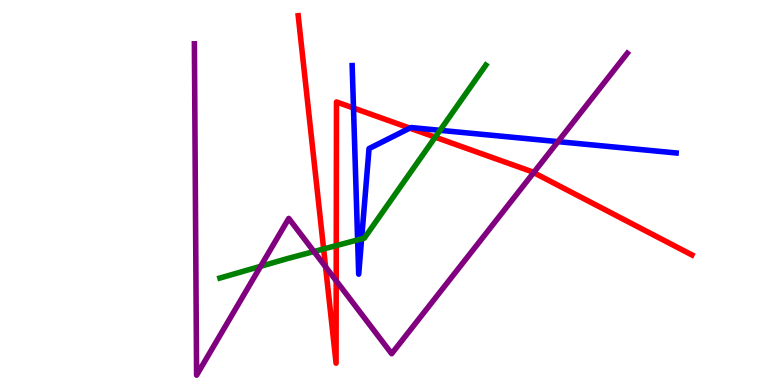[{'lines': ['blue', 'red'], 'intersections': [{'x': 4.56, 'y': 7.19}, {'x': 5.29, 'y': 6.67}]}, {'lines': ['green', 'red'], 'intersections': [{'x': 4.18, 'y': 3.53}, {'x': 4.34, 'y': 3.62}, {'x': 5.62, 'y': 6.44}]}, {'lines': ['purple', 'red'], 'intersections': [{'x': 4.2, 'y': 3.07}, {'x': 4.34, 'y': 2.71}, {'x': 6.89, 'y': 5.52}]}, {'lines': ['blue', 'green'], 'intersections': [{'x': 4.61, 'y': 3.77}, {'x': 4.67, 'y': 3.8}, {'x': 5.68, 'y': 6.62}]}, {'lines': ['blue', 'purple'], 'intersections': [{'x': 7.2, 'y': 6.32}]}, {'lines': ['green', 'purple'], 'intersections': [{'x': 3.36, 'y': 3.08}, {'x': 4.05, 'y': 3.47}]}]